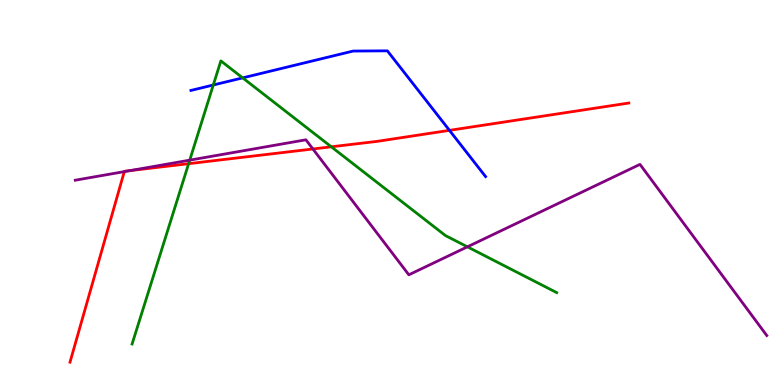[{'lines': ['blue', 'red'], 'intersections': [{'x': 5.8, 'y': 6.61}]}, {'lines': ['green', 'red'], 'intersections': [{'x': 2.43, 'y': 5.75}, {'x': 4.27, 'y': 6.19}]}, {'lines': ['purple', 'red'], 'intersections': [{'x': 1.6, 'y': 5.54}, {'x': 1.68, 'y': 5.57}, {'x': 4.04, 'y': 6.13}]}, {'lines': ['blue', 'green'], 'intersections': [{'x': 2.75, 'y': 7.79}, {'x': 3.13, 'y': 7.98}]}, {'lines': ['blue', 'purple'], 'intersections': []}, {'lines': ['green', 'purple'], 'intersections': [{'x': 2.45, 'y': 5.84}, {'x': 6.03, 'y': 3.59}]}]